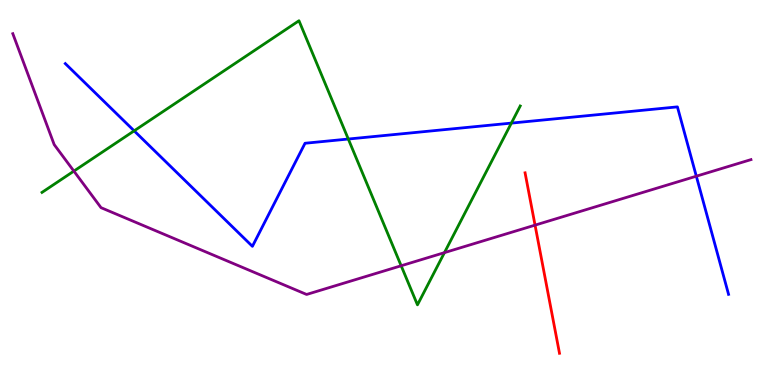[{'lines': ['blue', 'red'], 'intersections': []}, {'lines': ['green', 'red'], 'intersections': []}, {'lines': ['purple', 'red'], 'intersections': [{'x': 6.9, 'y': 4.15}]}, {'lines': ['blue', 'green'], 'intersections': [{'x': 1.73, 'y': 6.6}, {'x': 4.49, 'y': 6.39}, {'x': 6.6, 'y': 6.8}]}, {'lines': ['blue', 'purple'], 'intersections': [{'x': 8.98, 'y': 5.42}]}, {'lines': ['green', 'purple'], 'intersections': [{'x': 0.953, 'y': 5.56}, {'x': 5.18, 'y': 3.1}, {'x': 5.73, 'y': 3.44}]}]